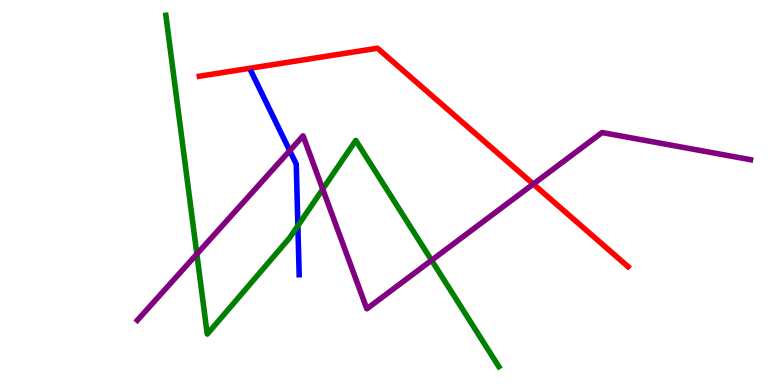[{'lines': ['blue', 'red'], 'intersections': []}, {'lines': ['green', 'red'], 'intersections': []}, {'lines': ['purple', 'red'], 'intersections': [{'x': 6.88, 'y': 5.22}]}, {'lines': ['blue', 'green'], 'intersections': [{'x': 3.84, 'y': 4.14}]}, {'lines': ['blue', 'purple'], 'intersections': [{'x': 3.74, 'y': 6.09}]}, {'lines': ['green', 'purple'], 'intersections': [{'x': 2.54, 'y': 3.4}, {'x': 4.16, 'y': 5.09}, {'x': 5.57, 'y': 3.24}]}]